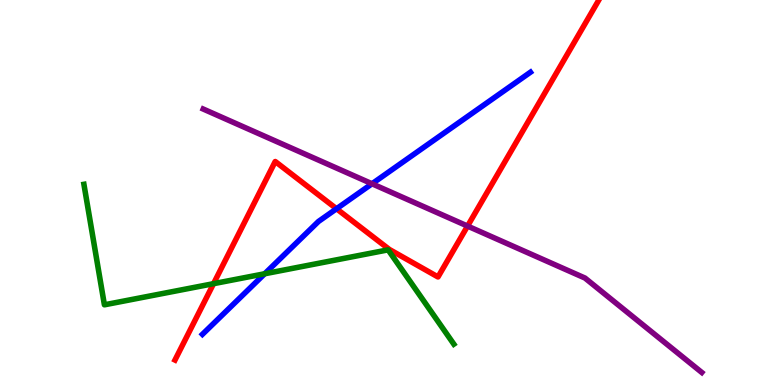[{'lines': ['blue', 'red'], 'intersections': [{'x': 4.34, 'y': 4.58}]}, {'lines': ['green', 'red'], 'intersections': [{'x': 2.76, 'y': 2.63}]}, {'lines': ['purple', 'red'], 'intersections': [{'x': 6.03, 'y': 4.13}]}, {'lines': ['blue', 'green'], 'intersections': [{'x': 3.42, 'y': 2.89}]}, {'lines': ['blue', 'purple'], 'intersections': [{'x': 4.8, 'y': 5.23}]}, {'lines': ['green', 'purple'], 'intersections': []}]